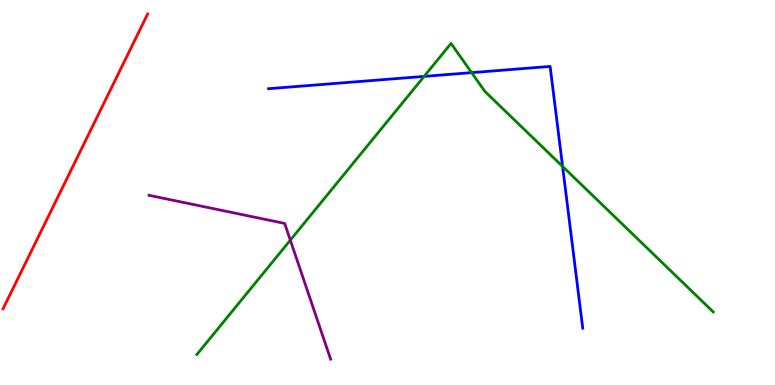[{'lines': ['blue', 'red'], 'intersections': []}, {'lines': ['green', 'red'], 'intersections': []}, {'lines': ['purple', 'red'], 'intersections': []}, {'lines': ['blue', 'green'], 'intersections': [{'x': 5.47, 'y': 8.02}, {'x': 6.09, 'y': 8.11}, {'x': 7.26, 'y': 5.68}]}, {'lines': ['blue', 'purple'], 'intersections': []}, {'lines': ['green', 'purple'], 'intersections': [{'x': 3.75, 'y': 3.76}]}]